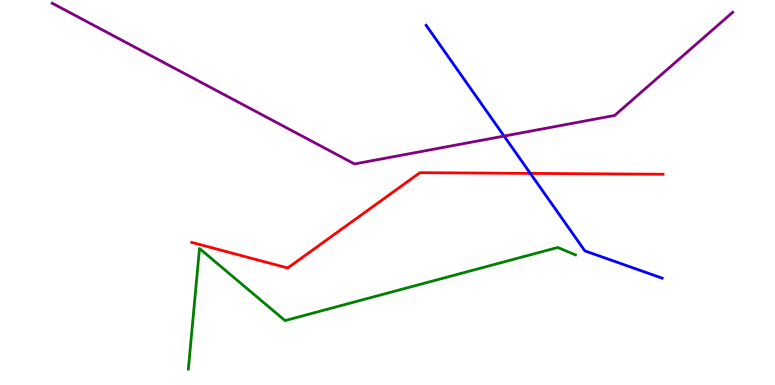[{'lines': ['blue', 'red'], 'intersections': [{'x': 6.84, 'y': 5.5}]}, {'lines': ['green', 'red'], 'intersections': []}, {'lines': ['purple', 'red'], 'intersections': []}, {'lines': ['blue', 'green'], 'intersections': []}, {'lines': ['blue', 'purple'], 'intersections': [{'x': 6.5, 'y': 6.47}]}, {'lines': ['green', 'purple'], 'intersections': []}]